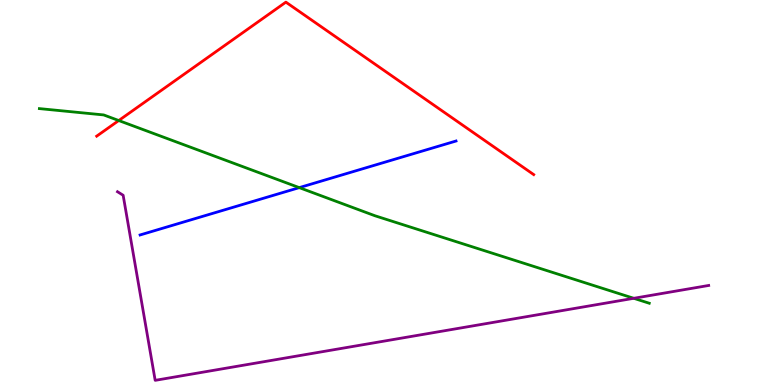[{'lines': ['blue', 'red'], 'intersections': []}, {'lines': ['green', 'red'], 'intersections': [{'x': 1.53, 'y': 6.87}]}, {'lines': ['purple', 'red'], 'intersections': []}, {'lines': ['blue', 'green'], 'intersections': [{'x': 3.86, 'y': 5.13}]}, {'lines': ['blue', 'purple'], 'intersections': []}, {'lines': ['green', 'purple'], 'intersections': [{'x': 8.18, 'y': 2.25}]}]